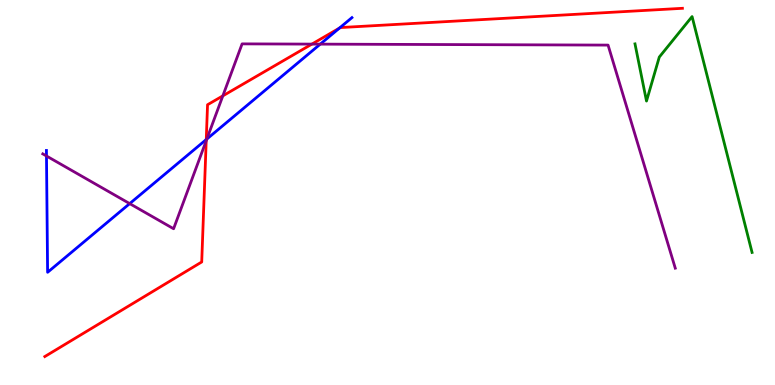[{'lines': ['blue', 'red'], 'intersections': [{'x': 2.66, 'y': 6.38}, {'x': 4.38, 'y': 9.27}]}, {'lines': ['green', 'red'], 'intersections': []}, {'lines': ['purple', 'red'], 'intersections': [{'x': 2.66, 'y': 6.35}, {'x': 2.88, 'y': 7.51}, {'x': 4.02, 'y': 8.85}]}, {'lines': ['blue', 'green'], 'intersections': []}, {'lines': ['blue', 'purple'], 'intersections': [{'x': 0.6, 'y': 5.95}, {'x': 1.67, 'y': 4.71}, {'x': 2.67, 'y': 6.39}, {'x': 4.13, 'y': 8.85}]}, {'lines': ['green', 'purple'], 'intersections': []}]